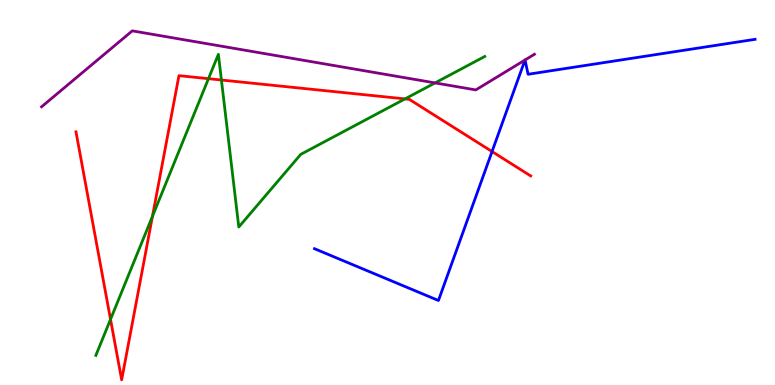[{'lines': ['blue', 'red'], 'intersections': [{'x': 6.35, 'y': 6.06}]}, {'lines': ['green', 'red'], 'intersections': [{'x': 1.43, 'y': 1.7}, {'x': 1.97, 'y': 4.38}, {'x': 2.69, 'y': 7.96}, {'x': 2.86, 'y': 7.92}, {'x': 5.23, 'y': 7.43}]}, {'lines': ['purple', 'red'], 'intersections': []}, {'lines': ['blue', 'green'], 'intersections': []}, {'lines': ['blue', 'purple'], 'intersections': [{'x': 6.77, 'y': 8.44}, {'x': 6.77, 'y': 8.44}]}, {'lines': ['green', 'purple'], 'intersections': [{'x': 5.61, 'y': 7.85}]}]